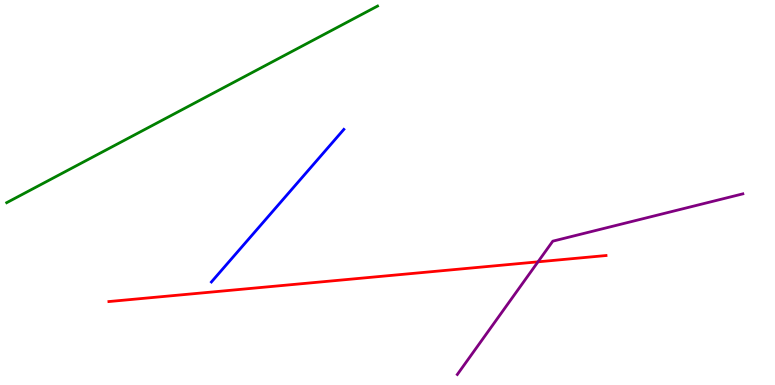[{'lines': ['blue', 'red'], 'intersections': []}, {'lines': ['green', 'red'], 'intersections': []}, {'lines': ['purple', 'red'], 'intersections': [{'x': 6.94, 'y': 3.2}]}, {'lines': ['blue', 'green'], 'intersections': []}, {'lines': ['blue', 'purple'], 'intersections': []}, {'lines': ['green', 'purple'], 'intersections': []}]